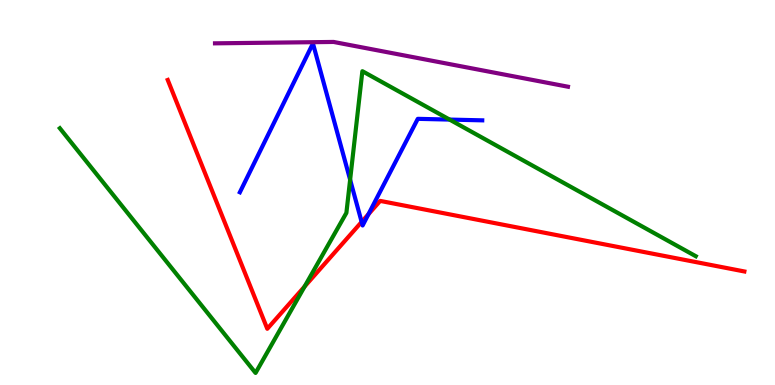[{'lines': ['blue', 'red'], 'intersections': [{'x': 4.67, 'y': 4.24}, {'x': 4.75, 'y': 4.44}]}, {'lines': ['green', 'red'], 'intersections': [{'x': 3.93, 'y': 2.56}]}, {'lines': ['purple', 'red'], 'intersections': []}, {'lines': ['blue', 'green'], 'intersections': [{'x': 4.52, 'y': 5.33}, {'x': 5.8, 'y': 6.89}]}, {'lines': ['blue', 'purple'], 'intersections': []}, {'lines': ['green', 'purple'], 'intersections': []}]